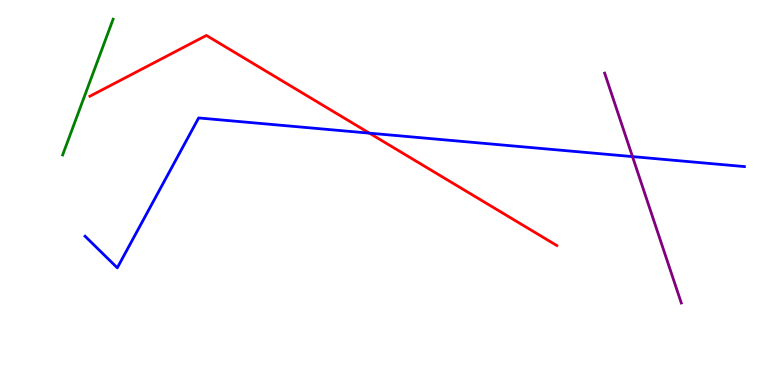[{'lines': ['blue', 'red'], 'intersections': [{'x': 4.77, 'y': 6.54}]}, {'lines': ['green', 'red'], 'intersections': []}, {'lines': ['purple', 'red'], 'intersections': []}, {'lines': ['blue', 'green'], 'intersections': []}, {'lines': ['blue', 'purple'], 'intersections': [{'x': 8.16, 'y': 5.93}]}, {'lines': ['green', 'purple'], 'intersections': []}]